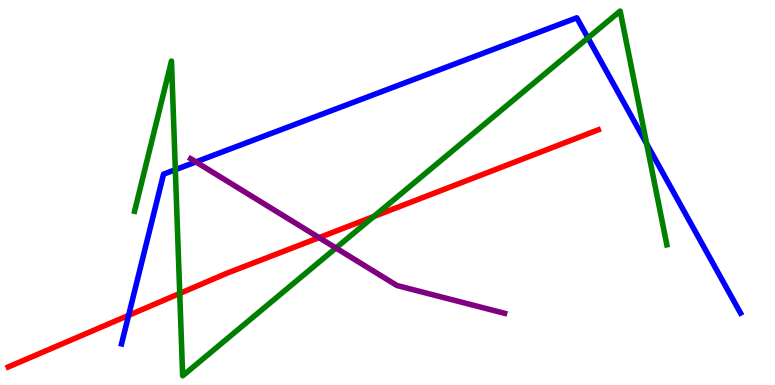[{'lines': ['blue', 'red'], 'intersections': [{'x': 1.66, 'y': 1.81}]}, {'lines': ['green', 'red'], 'intersections': [{'x': 2.32, 'y': 2.38}, {'x': 4.82, 'y': 4.38}]}, {'lines': ['purple', 'red'], 'intersections': [{'x': 4.12, 'y': 3.83}]}, {'lines': ['blue', 'green'], 'intersections': [{'x': 2.26, 'y': 5.59}, {'x': 7.59, 'y': 9.02}, {'x': 8.34, 'y': 6.26}]}, {'lines': ['blue', 'purple'], 'intersections': [{'x': 2.53, 'y': 5.79}]}, {'lines': ['green', 'purple'], 'intersections': [{'x': 4.33, 'y': 3.56}]}]